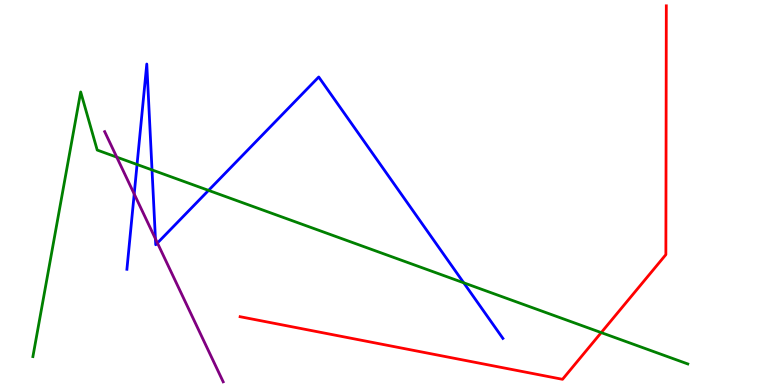[{'lines': ['blue', 'red'], 'intersections': []}, {'lines': ['green', 'red'], 'intersections': [{'x': 7.76, 'y': 1.36}]}, {'lines': ['purple', 'red'], 'intersections': []}, {'lines': ['blue', 'green'], 'intersections': [{'x': 1.77, 'y': 5.73}, {'x': 1.96, 'y': 5.59}, {'x': 2.69, 'y': 5.05}, {'x': 5.98, 'y': 2.65}]}, {'lines': ['blue', 'purple'], 'intersections': [{'x': 1.73, 'y': 4.96}, {'x': 2.01, 'y': 3.8}, {'x': 2.03, 'y': 3.69}]}, {'lines': ['green', 'purple'], 'intersections': [{'x': 1.51, 'y': 5.92}]}]